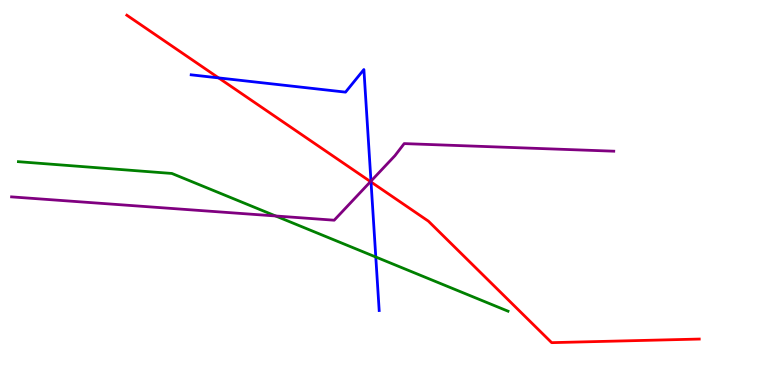[{'lines': ['blue', 'red'], 'intersections': [{'x': 2.82, 'y': 7.98}, {'x': 4.79, 'y': 5.27}]}, {'lines': ['green', 'red'], 'intersections': []}, {'lines': ['purple', 'red'], 'intersections': [{'x': 4.78, 'y': 5.28}]}, {'lines': ['blue', 'green'], 'intersections': [{'x': 4.85, 'y': 3.32}]}, {'lines': ['blue', 'purple'], 'intersections': [{'x': 4.79, 'y': 5.3}]}, {'lines': ['green', 'purple'], 'intersections': [{'x': 3.56, 'y': 4.39}]}]